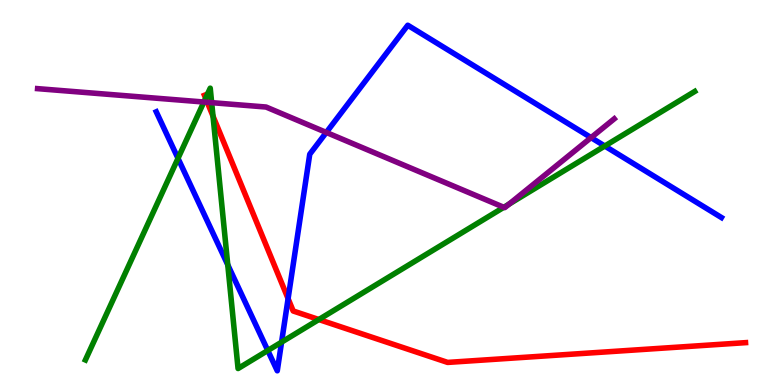[{'lines': ['blue', 'red'], 'intersections': [{'x': 3.72, 'y': 2.24}]}, {'lines': ['green', 'red'], 'intersections': [{'x': 2.65, 'y': 7.45}, {'x': 2.75, 'y': 6.98}, {'x': 4.11, 'y': 1.7}]}, {'lines': ['purple', 'red'], 'intersections': [{'x': 2.67, 'y': 7.34}]}, {'lines': ['blue', 'green'], 'intersections': [{'x': 2.3, 'y': 5.89}, {'x': 2.94, 'y': 3.12}, {'x': 3.46, 'y': 0.896}, {'x': 3.63, 'y': 1.11}, {'x': 7.8, 'y': 6.21}]}, {'lines': ['blue', 'purple'], 'intersections': [{'x': 4.21, 'y': 6.56}, {'x': 7.63, 'y': 6.43}]}, {'lines': ['green', 'purple'], 'intersections': [{'x': 2.63, 'y': 7.35}, {'x': 2.73, 'y': 7.33}, {'x': 6.5, 'y': 4.62}, {'x': 6.57, 'y': 4.7}]}]